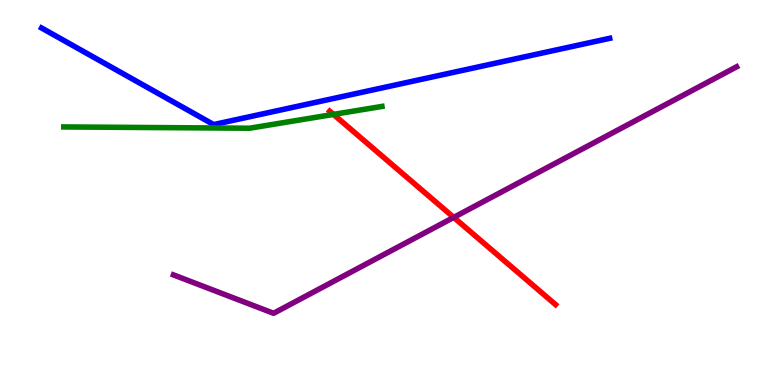[{'lines': ['blue', 'red'], 'intersections': []}, {'lines': ['green', 'red'], 'intersections': [{'x': 4.3, 'y': 7.03}]}, {'lines': ['purple', 'red'], 'intersections': [{'x': 5.85, 'y': 4.35}]}, {'lines': ['blue', 'green'], 'intersections': []}, {'lines': ['blue', 'purple'], 'intersections': []}, {'lines': ['green', 'purple'], 'intersections': []}]